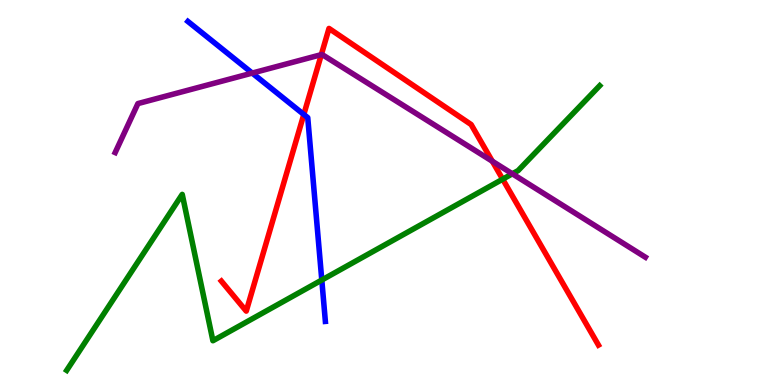[{'lines': ['blue', 'red'], 'intersections': [{'x': 3.92, 'y': 7.03}]}, {'lines': ['green', 'red'], 'intersections': [{'x': 6.49, 'y': 5.35}]}, {'lines': ['purple', 'red'], 'intersections': [{'x': 4.15, 'y': 8.58}, {'x': 6.35, 'y': 5.81}]}, {'lines': ['blue', 'green'], 'intersections': [{'x': 4.15, 'y': 2.73}]}, {'lines': ['blue', 'purple'], 'intersections': [{'x': 3.25, 'y': 8.1}]}, {'lines': ['green', 'purple'], 'intersections': [{'x': 6.61, 'y': 5.49}]}]